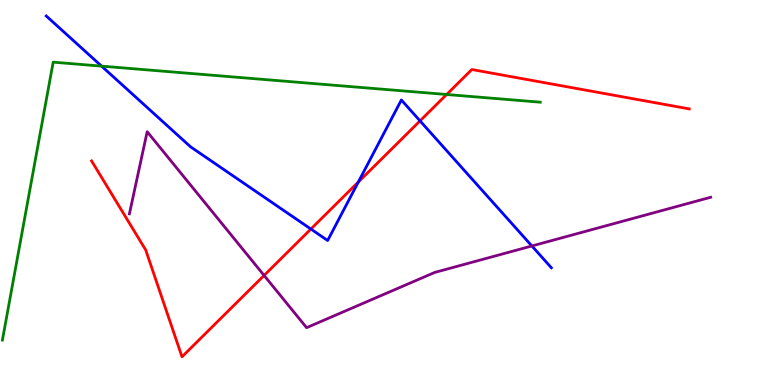[{'lines': ['blue', 'red'], 'intersections': [{'x': 4.01, 'y': 4.05}, {'x': 4.62, 'y': 5.27}, {'x': 5.42, 'y': 6.86}]}, {'lines': ['green', 'red'], 'intersections': [{'x': 5.76, 'y': 7.55}]}, {'lines': ['purple', 'red'], 'intersections': [{'x': 3.41, 'y': 2.85}]}, {'lines': ['blue', 'green'], 'intersections': [{'x': 1.31, 'y': 8.28}]}, {'lines': ['blue', 'purple'], 'intersections': [{'x': 6.86, 'y': 3.61}]}, {'lines': ['green', 'purple'], 'intersections': []}]